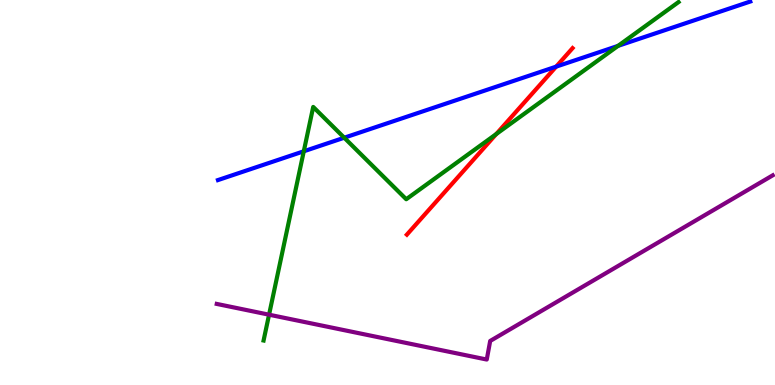[{'lines': ['blue', 'red'], 'intersections': [{'x': 7.18, 'y': 8.27}]}, {'lines': ['green', 'red'], 'intersections': [{'x': 6.4, 'y': 6.52}]}, {'lines': ['purple', 'red'], 'intersections': []}, {'lines': ['blue', 'green'], 'intersections': [{'x': 3.92, 'y': 6.07}, {'x': 4.44, 'y': 6.42}, {'x': 7.97, 'y': 8.81}]}, {'lines': ['blue', 'purple'], 'intersections': []}, {'lines': ['green', 'purple'], 'intersections': [{'x': 3.47, 'y': 1.83}]}]